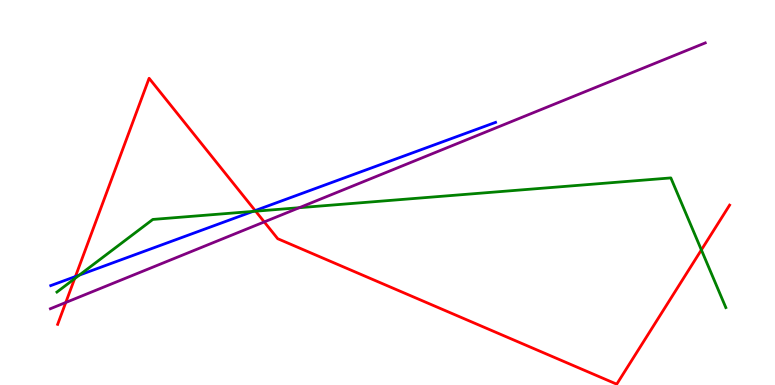[{'lines': ['blue', 'red'], 'intersections': [{'x': 0.973, 'y': 2.82}, {'x': 3.29, 'y': 4.53}]}, {'lines': ['green', 'red'], 'intersections': [{'x': 0.963, 'y': 2.76}, {'x': 3.3, 'y': 4.51}, {'x': 9.05, 'y': 3.51}]}, {'lines': ['purple', 'red'], 'intersections': [{'x': 0.849, 'y': 2.14}, {'x': 3.41, 'y': 4.24}]}, {'lines': ['blue', 'green'], 'intersections': [{'x': 1.02, 'y': 2.85}, {'x': 3.26, 'y': 4.51}]}, {'lines': ['blue', 'purple'], 'intersections': []}, {'lines': ['green', 'purple'], 'intersections': [{'x': 3.86, 'y': 4.61}]}]